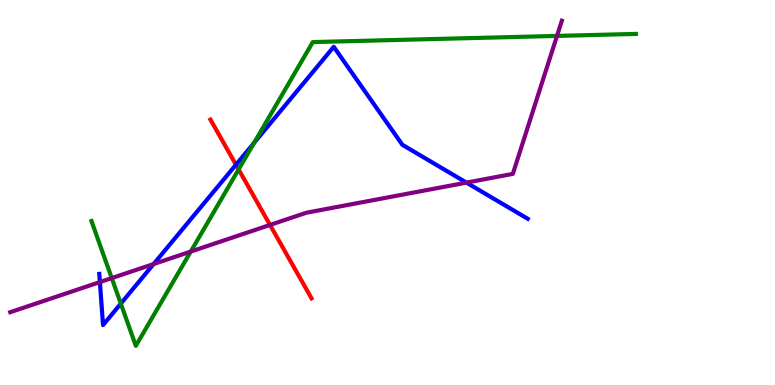[{'lines': ['blue', 'red'], 'intersections': [{'x': 3.04, 'y': 5.72}]}, {'lines': ['green', 'red'], 'intersections': [{'x': 3.08, 'y': 5.6}]}, {'lines': ['purple', 'red'], 'intersections': [{'x': 3.48, 'y': 4.16}]}, {'lines': ['blue', 'green'], 'intersections': [{'x': 1.56, 'y': 2.11}, {'x': 3.28, 'y': 6.29}]}, {'lines': ['blue', 'purple'], 'intersections': [{'x': 1.29, 'y': 2.67}, {'x': 1.98, 'y': 3.14}, {'x': 6.02, 'y': 5.26}]}, {'lines': ['green', 'purple'], 'intersections': [{'x': 1.44, 'y': 2.78}, {'x': 2.46, 'y': 3.47}, {'x': 7.19, 'y': 9.07}]}]